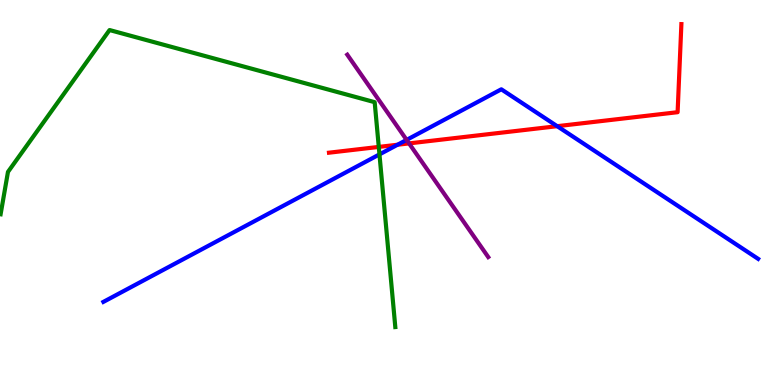[{'lines': ['blue', 'red'], 'intersections': [{'x': 5.13, 'y': 6.24}, {'x': 7.19, 'y': 6.72}]}, {'lines': ['green', 'red'], 'intersections': [{'x': 4.89, 'y': 6.18}]}, {'lines': ['purple', 'red'], 'intersections': [{'x': 5.28, 'y': 6.28}]}, {'lines': ['blue', 'green'], 'intersections': [{'x': 4.9, 'y': 5.99}]}, {'lines': ['blue', 'purple'], 'intersections': [{'x': 5.25, 'y': 6.37}]}, {'lines': ['green', 'purple'], 'intersections': []}]